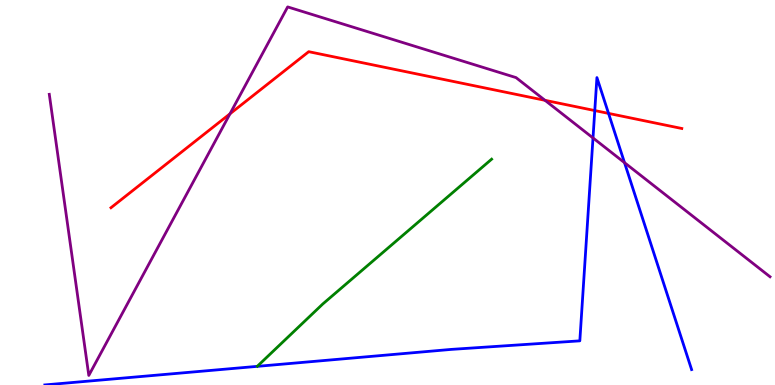[{'lines': ['blue', 'red'], 'intersections': [{'x': 7.67, 'y': 7.13}, {'x': 7.85, 'y': 7.05}]}, {'lines': ['green', 'red'], 'intersections': []}, {'lines': ['purple', 'red'], 'intersections': [{'x': 2.97, 'y': 7.04}, {'x': 7.03, 'y': 7.39}]}, {'lines': ['blue', 'green'], 'intersections': []}, {'lines': ['blue', 'purple'], 'intersections': [{'x': 7.65, 'y': 6.42}, {'x': 8.06, 'y': 5.78}]}, {'lines': ['green', 'purple'], 'intersections': []}]